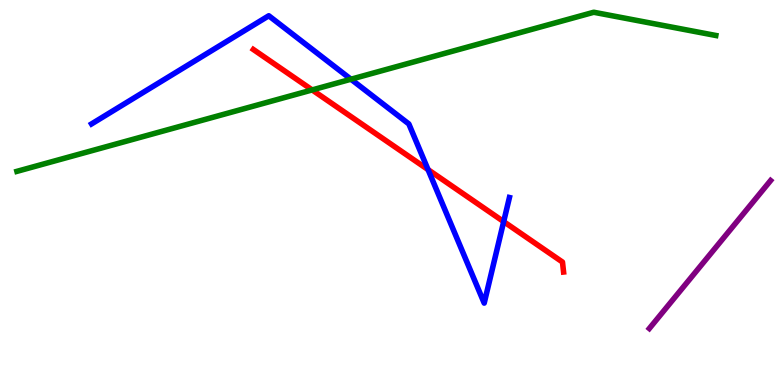[{'lines': ['blue', 'red'], 'intersections': [{'x': 5.52, 'y': 5.59}, {'x': 6.5, 'y': 4.24}]}, {'lines': ['green', 'red'], 'intersections': [{'x': 4.03, 'y': 7.66}]}, {'lines': ['purple', 'red'], 'intersections': []}, {'lines': ['blue', 'green'], 'intersections': [{'x': 4.53, 'y': 7.94}]}, {'lines': ['blue', 'purple'], 'intersections': []}, {'lines': ['green', 'purple'], 'intersections': []}]